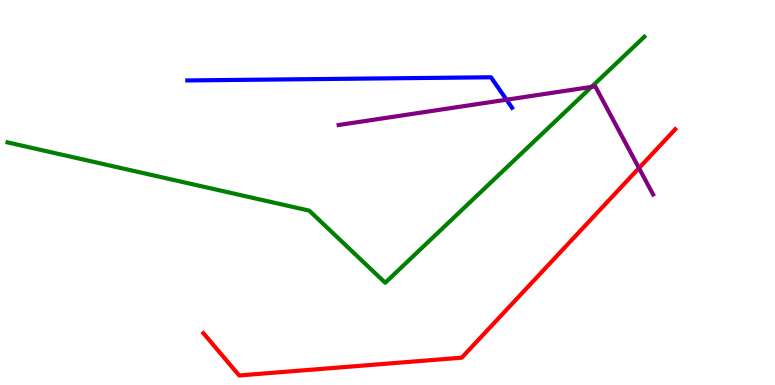[{'lines': ['blue', 'red'], 'intersections': []}, {'lines': ['green', 'red'], 'intersections': []}, {'lines': ['purple', 'red'], 'intersections': [{'x': 8.24, 'y': 5.63}]}, {'lines': ['blue', 'green'], 'intersections': []}, {'lines': ['blue', 'purple'], 'intersections': [{'x': 6.54, 'y': 7.41}]}, {'lines': ['green', 'purple'], 'intersections': [{'x': 7.63, 'y': 7.74}]}]